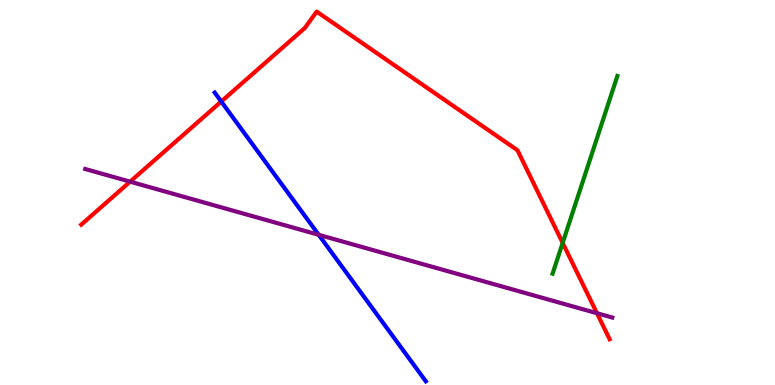[{'lines': ['blue', 'red'], 'intersections': [{'x': 2.85, 'y': 7.36}]}, {'lines': ['green', 'red'], 'intersections': [{'x': 7.26, 'y': 3.69}]}, {'lines': ['purple', 'red'], 'intersections': [{'x': 1.68, 'y': 5.28}, {'x': 7.7, 'y': 1.86}]}, {'lines': ['blue', 'green'], 'intersections': []}, {'lines': ['blue', 'purple'], 'intersections': [{'x': 4.11, 'y': 3.9}]}, {'lines': ['green', 'purple'], 'intersections': []}]